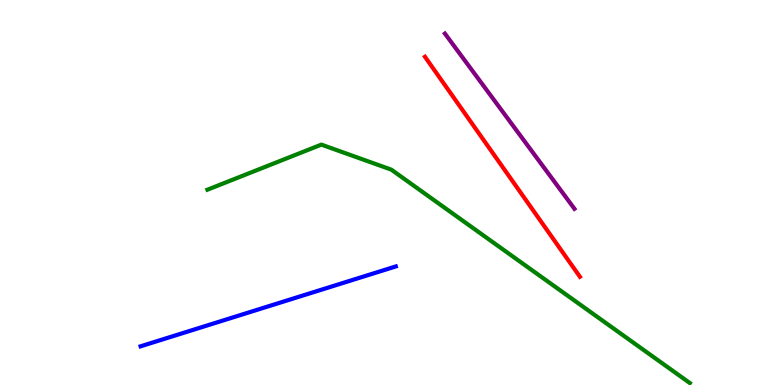[{'lines': ['blue', 'red'], 'intersections': []}, {'lines': ['green', 'red'], 'intersections': []}, {'lines': ['purple', 'red'], 'intersections': []}, {'lines': ['blue', 'green'], 'intersections': []}, {'lines': ['blue', 'purple'], 'intersections': []}, {'lines': ['green', 'purple'], 'intersections': []}]